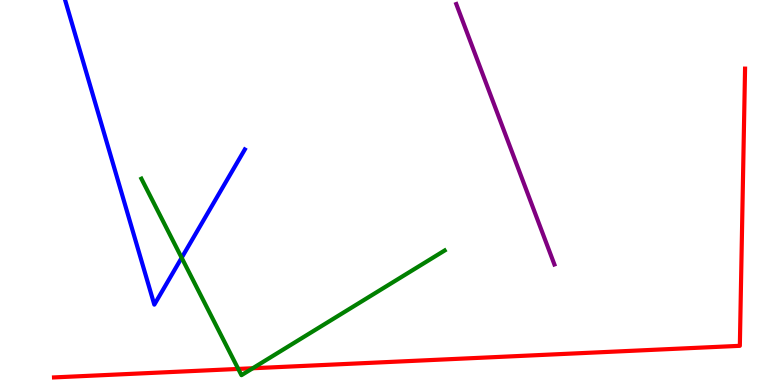[{'lines': ['blue', 'red'], 'intersections': []}, {'lines': ['green', 'red'], 'intersections': [{'x': 3.07, 'y': 0.417}, {'x': 3.26, 'y': 0.435}]}, {'lines': ['purple', 'red'], 'intersections': []}, {'lines': ['blue', 'green'], 'intersections': [{'x': 2.34, 'y': 3.3}]}, {'lines': ['blue', 'purple'], 'intersections': []}, {'lines': ['green', 'purple'], 'intersections': []}]